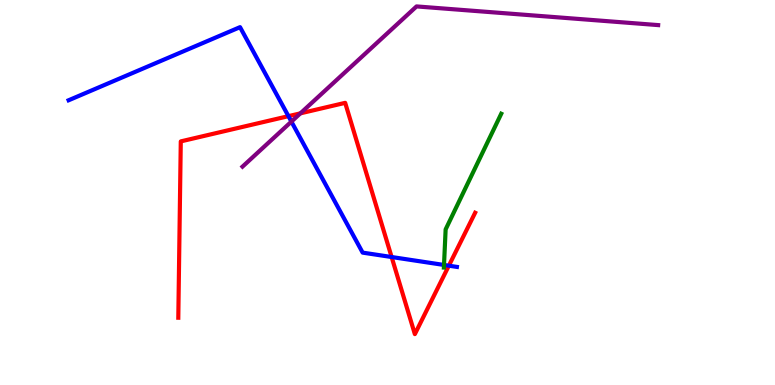[{'lines': ['blue', 'red'], 'intersections': [{'x': 3.72, 'y': 6.98}, {'x': 5.05, 'y': 3.32}, {'x': 5.79, 'y': 3.1}]}, {'lines': ['green', 'red'], 'intersections': []}, {'lines': ['purple', 'red'], 'intersections': [{'x': 3.88, 'y': 7.06}]}, {'lines': ['blue', 'green'], 'intersections': [{'x': 5.73, 'y': 3.12}]}, {'lines': ['blue', 'purple'], 'intersections': [{'x': 3.76, 'y': 6.84}]}, {'lines': ['green', 'purple'], 'intersections': []}]